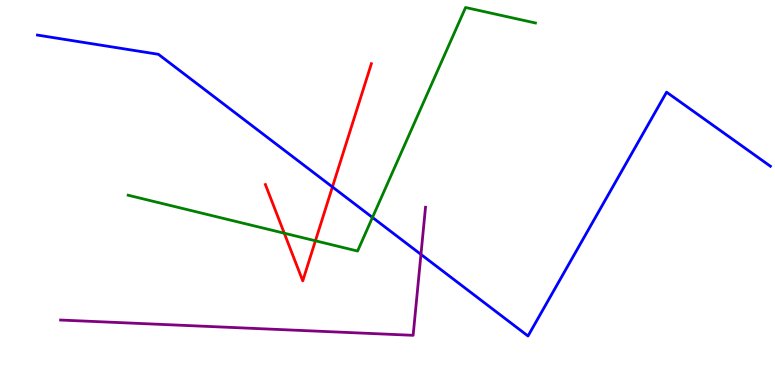[{'lines': ['blue', 'red'], 'intersections': [{'x': 4.29, 'y': 5.14}]}, {'lines': ['green', 'red'], 'intersections': [{'x': 3.67, 'y': 3.94}, {'x': 4.07, 'y': 3.75}]}, {'lines': ['purple', 'red'], 'intersections': []}, {'lines': ['blue', 'green'], 'intersections': [{'x': 4.81, 'y': 4.35}]}, {'lines': ['blue', 'purple'], 'intersections': [{'x': 5.43, 'y': 3.39}]}, {'lines': ['green', 'purple'], 'intersections': []}]